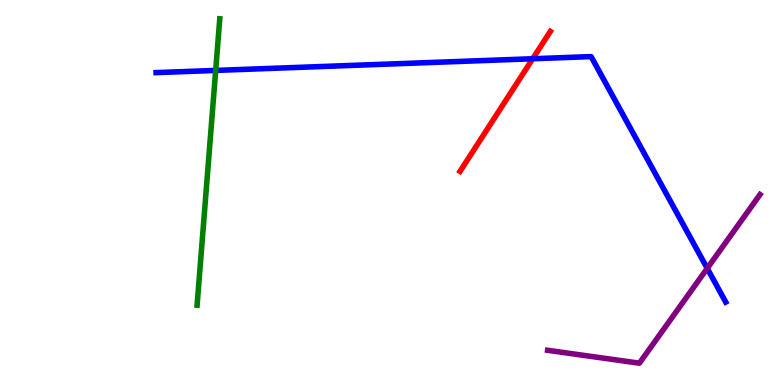[{'lines': ['blue', 'red'], 'intersections': [{'x': 6.87, 'y': 8.47}]}, {'lines': ['green', 'red'], 'intersections': []}, {'lines': ['purple', 'red'], 'intersections': []}, {'lines': ['blue', 'green'], 'intersections': [{'x': 2.78, 'y': 8.17}]}, {'lines': ['blue', 'purple'], 'intersections': [{'x': 9.13, 'y': 3.03}]}, {'lines': ['green', 'purple'], 'intersections': []}]